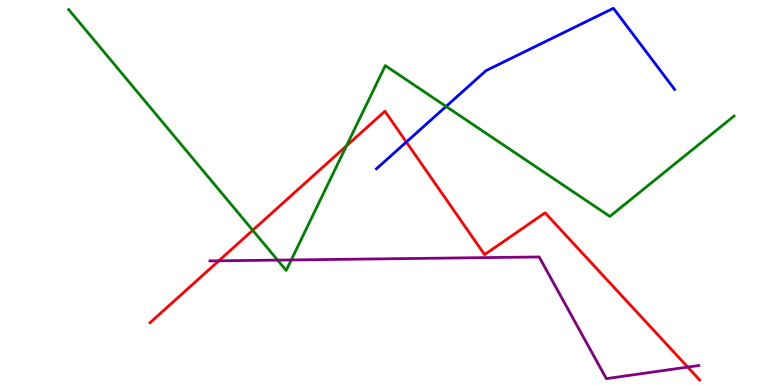[{'lines': ['blue', 'red'], 'intersections': [{'x': 5.24, 'y': 6.31}]}, {'lines': ['green', 'red'], 'intersections': [{'x': 3.26, 'y': 4.02}, {'x': 4.47, 'y': 6.21}]}, {'lines': ['purple', 'red'], 'intersections': [{'x': 2.82, 'y': 3.23}, {'x': 8.87, 'y': 0.465}]}, {'lines': ['blue', 'green'], 'intersections': [{'x': 5.76, 'y': 7.24}]}, {'lines': ['blue', 'purple'], 'intersections': []}, {'lines': ['green', 'purple'], 'intersections': [{'x': 3.58, 'y': 3.24}, {'x': 3.76, 'y': 3.25}]}]